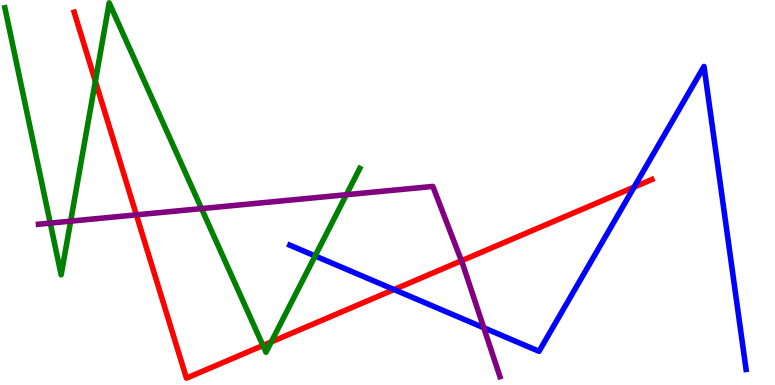[{'lines': ['blue', 'red'], 'intersections': [{'x': 5.08, 'y': 2.48}, {'x': 8.18, 'y': 5.14}]}, {'lines': ['green', 'red'], 'intersections': [{'x': 1.23, 'y': 7.89}, {'x': 3.39, 'y': 1.03}, {'x': 3.5, 'y': 1.12}]}, {'lines': ['purple', 'red'], 'intersections': [{'x': 1.76, 'y': 4.42}, {'x': 5.95, 'y': 3.23}]}, {'lines': ['blue', 'green'], 'intersections': [{'x': 4.07, 'y': 3.35}]}, {'lines': ['blue', 'purple'], 'intersections': [{'x': 6.24, 'y': 1.49}]}, {'lines': ['green', 'purple'], 'intersections': [{'x': 0.648, 'y': 4.21}, {'x': 0.912, 'y': 4.26}, {'x': 2.6, 'y': 4.58}, {'x': 4.47, 'y': 4.94}]}]